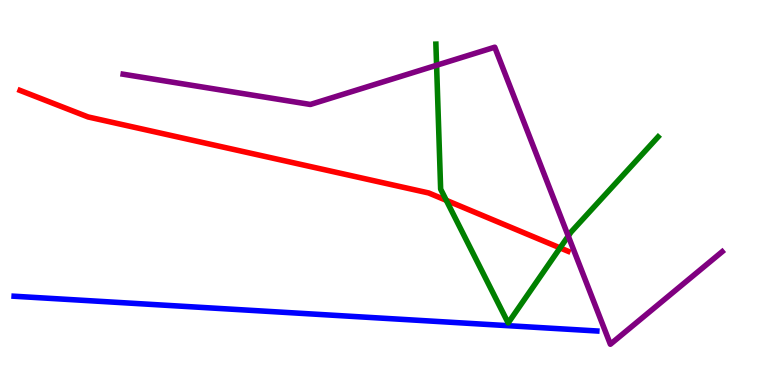[{'lines': ['blue', 'red'], 'intersections': []}, {'lines': ['green', 'red'], 'intersections': [{'x': 5.76, 'y': 4.8}, {'x': 7.23, 'y': 3.56}]}, {'lines': ['purple', 'red'], 'intersections': []}, {'lines': ['blue', 'green'], 'intersections': []}, {'lines': ['blue', 'purple'], 'intersections': []}, {'lines': ['green', 'purple'], 'intersections': [{'x': 5.63, 'y': 8.3}, {'x': 7.33, 'y': 3.87}]}]